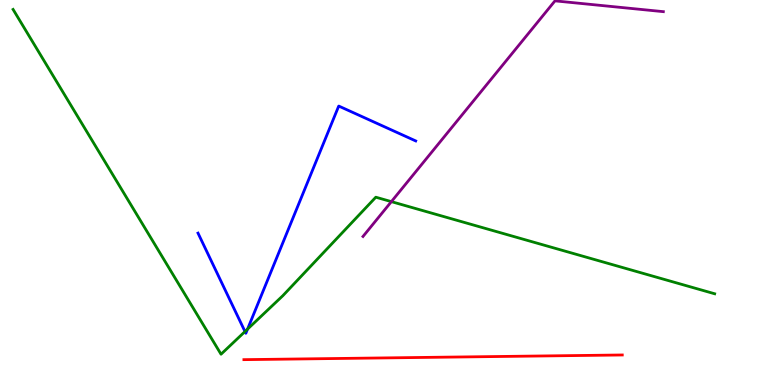[{'lines': ['blue', 'red'], 'intersections': []}, {'lines': ['green', 'red'], 'intersections': []}, {'lines': ['purple', 'red'], 'intersections': []}, {'lines': ['blue', 'green'], 'intersections': [{'x': 3.16, 'y': 1.39}, {'x': 3.19, 'y': 1.45}]}, {'lines': ['blue', 'purple'], 'intersections': []}, {'lines': ['green', 'purple'], 'intersections': [{'x': 5.05, 'y': 4.76}]}]